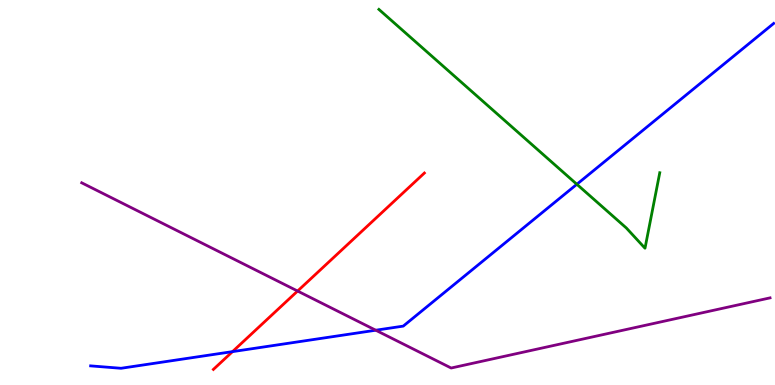[{'lines': ['blue', 'red'], 'intersections': [{'x': 3.0, 'y': 0.867}]}, {'lines': ['green', 'red'], 'intersections': []}, {'lines': ['purple', 'red'], 'intersections': [{'x': 3.84, 'y': 2.44}]}, {'lines': ['blue', 'green'], 'intersections': [{'x': 7.44, 'y': 5.21}]}, {'lines': ['blue', 'purple'], 'intersections': [{'x': 4.85, 'y': 1.42}]}, {'lines': ['green', 'purple'], 'intersections': []}]